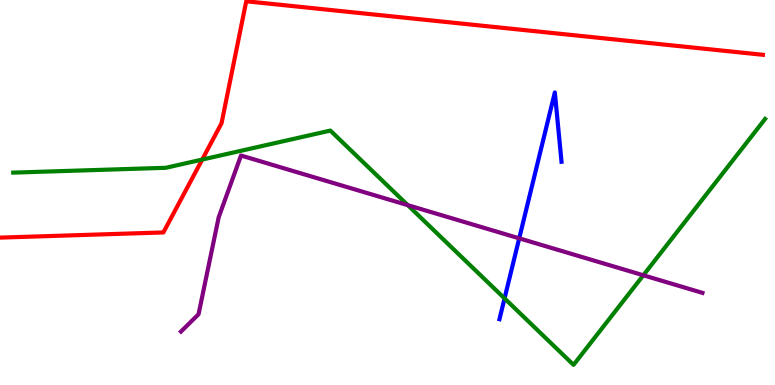[{'lines': ['blue', 'red'], 'intersections': []}, {'lines': ['green', 'red'], 'intersections': [{'x': 2.61, 'y': 5.86}]}, {'lines': ['purple', 'red'], 'intersections': []}, {'lines': ['blue', 'green'], 'intersections': [{'x': 6.51, 'y': 2.25}]}, {'lines': ['blue', 'purple'], 'intersections': [{'x': 6.7, 'y': 3.81}]}, {'lines': ['green', 'purple'], 'intersections': [{'x': 5.26, 'y': 4.67}, {'x': 8.3, 'y': 2.85}]}]